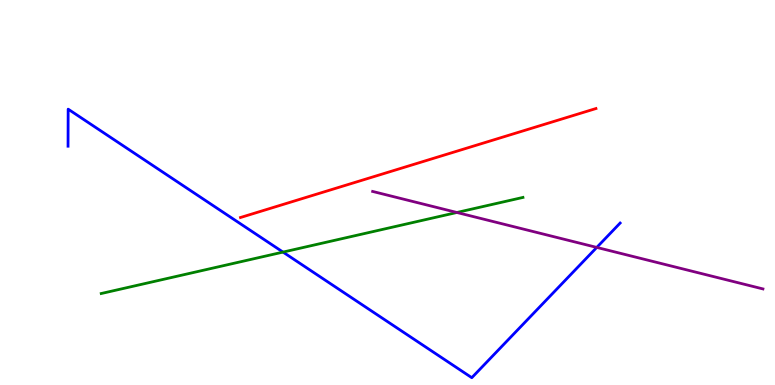[{'lines': ['blue', 'red'], 'intersections': []}, {'lines': ['green', 'red'], 'intersections': []}, {'lines': ['purple', 'red'], 'intersections': []}, {'lines': ['blue', 'green'], 'intersections': [{'x': 3.65, 'y': 3.45}]}, {'lines': ['blue', 'purple'], 'intersections': [{'x': 7.7, 'y': 3.57}]}, {'lines': ['green', 'purple'], 'intersections': [{'x': 5.9, 'y': 4.48}]}]